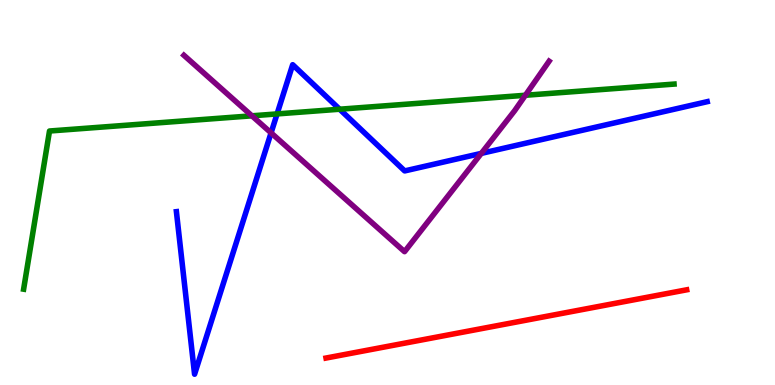[{'lines': ['blue', 'red'], 'intersections': []}, {'lines': ['green', 'red'], 'intersections': []}, {'lines': ['purple', 'red'], 'intersections': []}, {'lines': ['blue', 'green'], 'intersections': [{'x': 3.58, 'y': 7.04}, {'x': 4.38, 'y': 7.16}]}, {'lines': ['blue', 'purple'], 'intersections': [{'x': 3.5, 'y': 6.55}, {'x': 6.21, 'y': 6.02}]}, {'lines': ['green', 'purple'], 'intersections': [{'x': 3.25, 'y': 6.99}, {'x': 6.78, 'y': 7.53}]}]